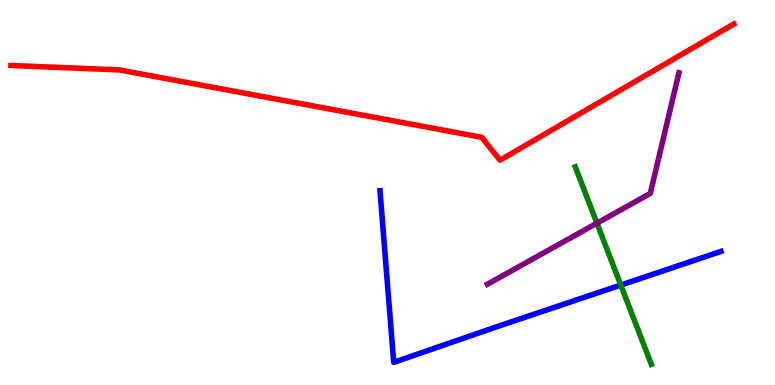[{'lines': ['blue', 'red'], 'intersections': []}, {'lines': ['green', 'red'], 'intersections': []}, {'lines': ['purple', 'red'], 'intersections': []}, {'lines': ['blue', 'green'], 'intersections': [{'x': 8.01, 'y': 2.6}]}, {'lines': ['blue', 'purple'], 'intersections': []}, {'lines': ['green', 'purple'], 'intersections': [{'x': 7.7, 'y': 4.2}]}]